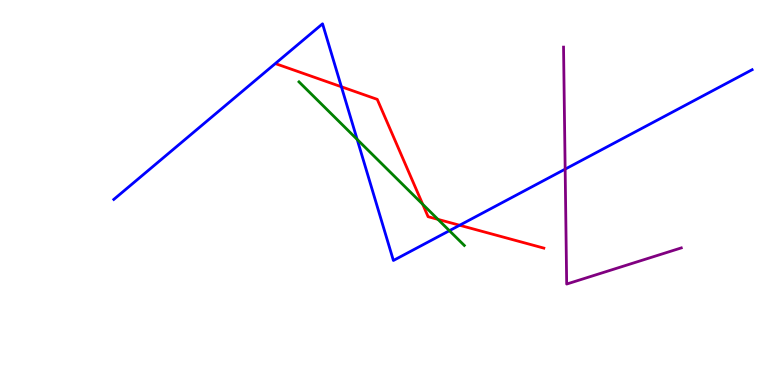[{'lines': ['blue', 'red'], 'intersections': [{'x': 4.41, 'y': 7.75}, {'x': 5.93, 'y': 4.15}]}, {'lines': ['green', 'red'], 'intersections': [{'x': 5.45, 'y': 4.69}, {'x': 5.65, 'y': 4.3}]}, {'lines': ['purple', 'red'], 'intersections': []}, {'lines': ['blue', 'green'], 'intersections': [{'x': 4.61, 'y': 6.38}, {'x': 5.8, 'y': 4.01}]}, {'lines': ['blue', 'purple'], 'intersections': [{'x': 7.29, 'y': 5.61}]}, {'lines': ['green', 'purple'], 'intersections': []}]